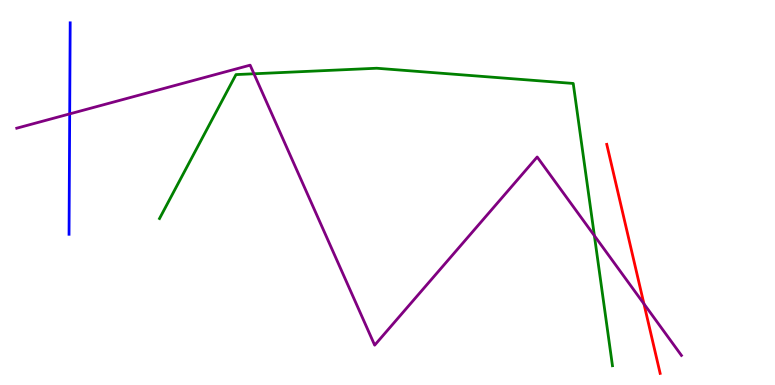[{'lines': ['blue', 'red'], 'intersections': []}, {'lines': ['green', 'red'], 'intersections': []}, {'lines': ['purple', 'red'], 'intersections': [{'x': 8.31, 'y': 2.11}]}, {'lines': ['blue', 'green'], 'intersections': []}, {'lines': ['blue', 'purple'], 'intersections': [{'x': 0.899, 'y': 7.04}]}, {'lines': ['green', 'purple'], 'intersections': [{'x': 3.28, 'y': 8.08}, {'x': 7.67, 'y': 3.88}]}]